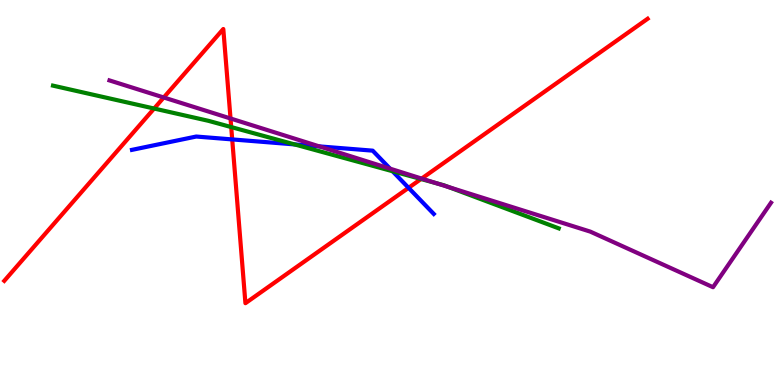[{'lines': ['blue', 'red'], 'intersections': [{'x': 3.0, 'y': 6.38}, {'x': 5.27, 'y': 5.12}]}, {'lines': ['green', 'red'], 'intersections': [{'x': 1.99, 'y': 7.18}, {'x': 2.98, 'y': 6.7}, {'x': 5.43, 'y': 5.35}]}, {'lines': ['purple', 'red'], 'intersections': [{'x': 2.11, 'y': 7.47}, {'x': 2.97, 'y': 6.92}, {'x': 5.44, 'y': 5.36}]}, {'lines': ['blue', 'green'], 'intersections': [{'x': 3.8, 'y': 6.25}, {'x': 5.07, 'y': 5.55}]}, {'lines': ['blue', 'purple'], 'intersections': [{'x': 4.12, 'y': 6.2}, {'x': 5.03, 'y': 5.62}]}, {'lines': ['green', 'purple'], 'intersections': [{'x': 5.64, 'y': 5.24}, {'x': 5.79, 'y': 5.14}]}]